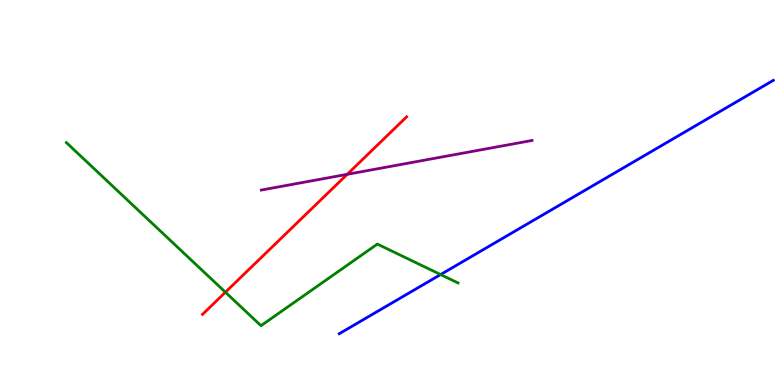[{'lines': ['blue', 'red'], 'intersections': []}, {'lines': ['green', 'red'], 'intersections': [{'x': 2.91, 'y': 2.41}]}, {'lines': ['purple', 'red'], 'intersections': [{'x': 4.48, 'y': 5.47}]}, {'lines': ['blue', 'green'], 'intersections': [{'x': 5.69, 'y': 2.87}]}, {'lines': ['blue', 'purple'], 'intersections': []}, {'lines': ['green', 'purple'], 'intersections': []}]